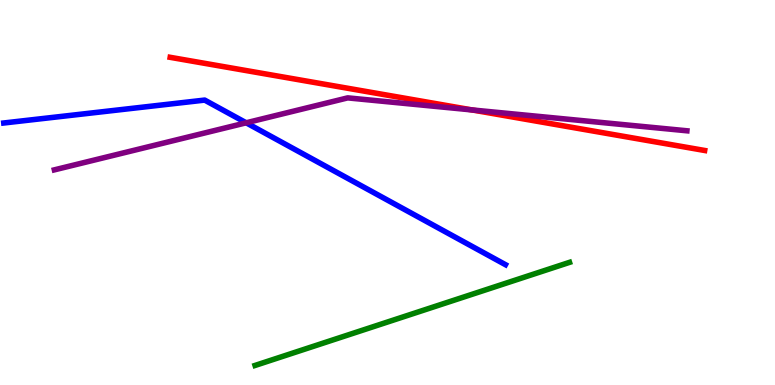[{'lines': ['blue', 'red'], 'intersections': []}, {'lines': ['green', 'red'], 'intersections': []}, {'lines': ['purple', 'red'], 'intersections': [{'x': 6.09, 'y': 7.14}]}, {'lines': ['blue', 'green'], 'intersections': []}, {'lines': ['blue', 'purple'], 'intersections': [{'x': 3.18, 'y': 6.81}]}, {'lines': ['green', 'purple'], 'intersections': []}]